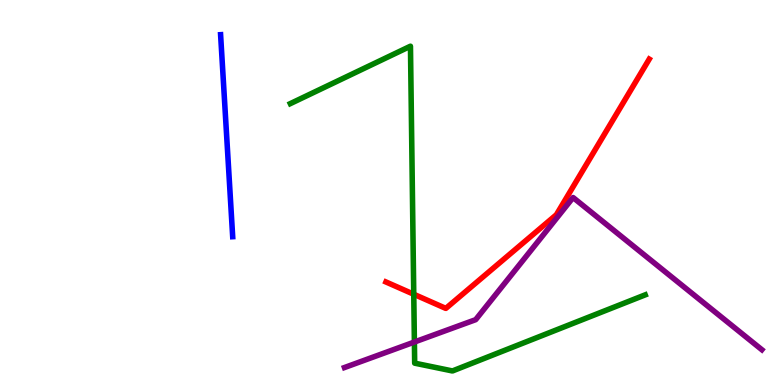[{'lines': ['blue', 'red'], 'intersections': []}, {'lines': ['green', 'red'], 'intersections': [{'x': 5.34, 'y': 2.36}]}, {'lines': ['purple', 'red'], 'intersections': []}, {'lines': ['blue', 'green'], 'intersections': []}, {'lines': ['blue', 'purple'], 'intersections': []}, {'lines': ['green', 'purple'], 'intersections': [{'x': 5.35, 'y': 1.12}]}]